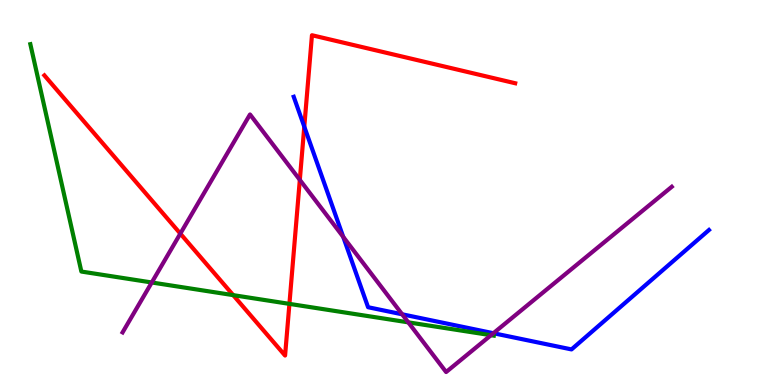[{'lines': ['blue', 'red'], 'intersections': [{'x': 3.93, 'y': 6.71}]}, {'lines': ['green', 'red'], 'intersections': [{'x': 3.01, 'y': 2.33}, {'x': 3.73, 'y': 2.11}]}, {'lines': ['purple', 'red'], 'intersections': [{'x': 2.33, 'y': 3.93}, {'x': 3.87, 'y': 5.33}]}, {'lines': ['blue', 'green'], 'intersections': []}, {'lines': ['blue', 'purple'], 'intersections': [{'x': 4.43, 'y': 3.85}, {'x': 5.19, 'y': 1.84}, {'x': 6.37, 'y': 1.35}]}, {'lines': ['green', 'purple'], 'intersections': [{'x': 1.96, 'y': 2.66}, {'x': 5.27, 'y': 1.63}, {'x': 6.34, 'y': 1.29}]}]